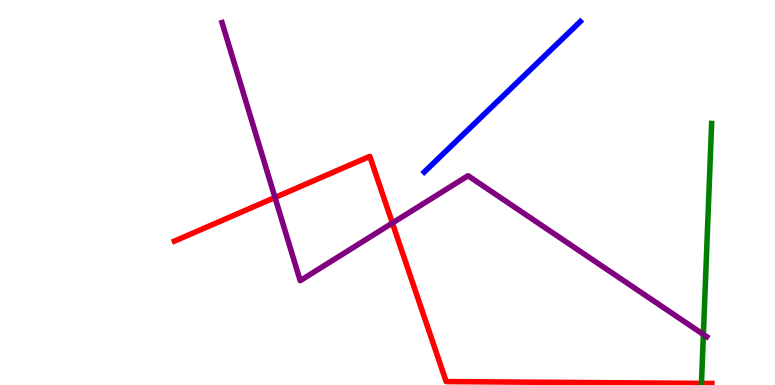[{'lines': ['blue', 'red'], 'intersections': []}, {'lines': ['green', 'red'], 'intersections': [{'x': 9.05, 'y': 0.042}]}, {'lines': ['purple', 'red'], 'intersections': [{'x': 3.55, 'y': 4.87}, {'x': 5.06, 'y': 4.21}]}, {'lines': ['blue', 'green'], 'intersections': []}, {'lines': ['blue', 'purple'], 'intersections': []}, {'lines': ['green', 'purple'], 'intersections': [{'x': 9.08, 'y': 1.31}]}]